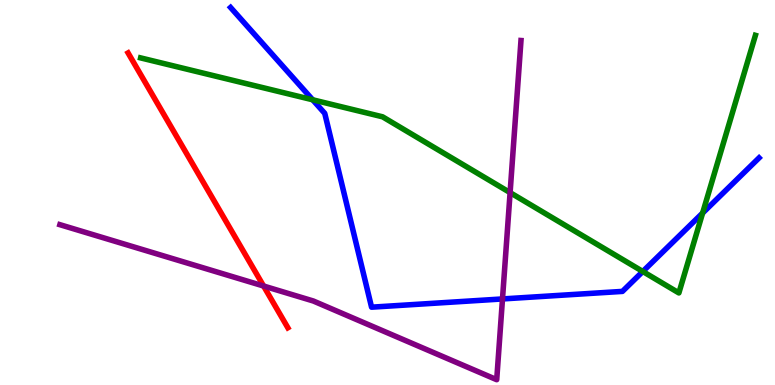[{'lines': ['blue', 'red'], 'intersections': []}, {'lines': ['green', 'red'], 'intersections': []}, {'lines': ['purple', 'red'], 'intersections': [{'x': 3.4, 'y': 2.57}]}, {'lines': ['blue', 'green'], 'intersections': [{'x': 4.03, 'y': 7.41}, {'x': 8.29, 'y': 2.95}, {'x': 9.07, 'y': 4.47}]}, {'lines': ['blue', 'purple'], 'intersections': [{'x': 6.48, 'y': 2.24}]}, {'lines': ['green', 'purple'], 'intersections': [{'x': 6.58, 'y': 5.0}]}]